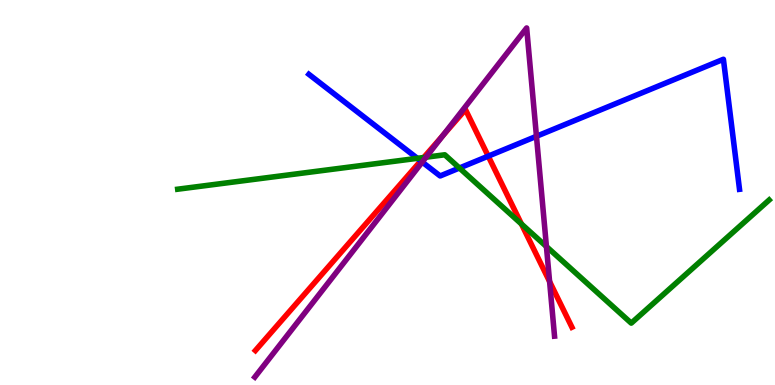[{'lines': ['blue', 'red'], 'intersections': [{'x': 5.43, 'y': 5.82}, {'x': 6.3, 'y': 5.94}]}, {'lines': ['green', 'red'], 'intersections': [{'x': 5.47, 'y': 5.91}, {'x': 6.73, 'y': 4.18}]}, {'lines': ['purple', 'red'], 'intersections': [{'x': 5.72, 'y': 6.49}, {'x': 7.09, 'y': 2.69}]}, {'lines': ['blue', 'green'], 'intersections': [{'x': 5.39, 'y': 5.89}, {'x': 5.93, 'y': 5.64}]}, {'lines': ['blue', 'purple'], 'intersections': [{'x': 5.45, 'y': 5.79}, {'x': 6.92, 'y': 6.46}]}, {'lines': ['green', 'purple'], 'intersections': [{'x': 5.5, 'y': 5.92}, {'x': 7.05, 'y': 3.6}]}]